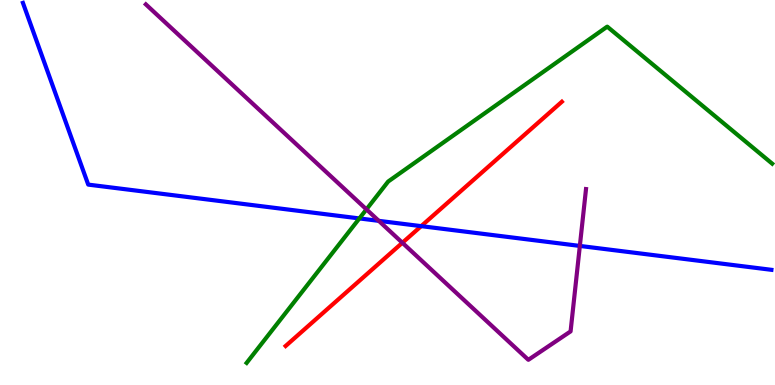[{'lines': ['blue', 'red'], 'intersections': [{'x': 5.43, 'y': 4.13}]}, {'lines': ['green', 'red'], 'intersections': []}, {'lines': ['purple', 'red'], 'intersections': [{'x': 5.19, 'y': 3.69}]}, {'lines': ['blue', 'green'], 'intersections': [{'x': 4.64, 'y': 4.33}]}, {'lines': ['blue', 'purple'], 'intersections': [{'x': 4.89, 'y': 4.26}, {'x': 7.48, 'y': 3.61}]}, {'lines': ['green', 'purple'], 'intersections': [{'x': 4.73, 'y': 4.56}]}]